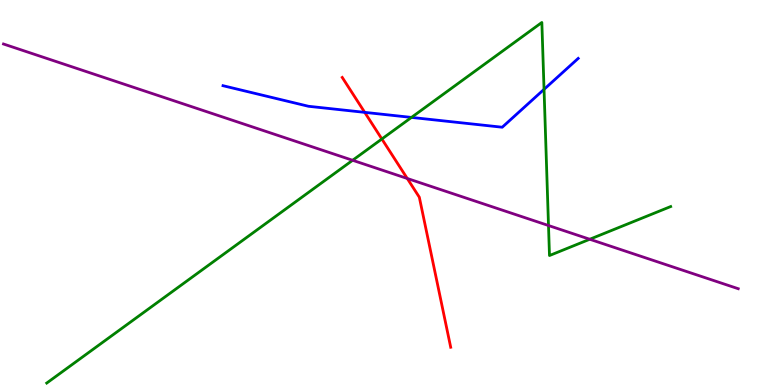[{'lines': ['blue', 'red'], 'intersections': [{'x': 4.71, 'y': 7.08}]}, {'lines': ['green', 'red'], 'intersections': [{'x': 4.93, 'y': 6.39}]}, {'lines': ['purple', 'red'], 'intersections': [{'x': 5.26, 'y': 5.36}]}, {'lines': ['blue', 'green'], 'intersections': [{'x': 5.31, 'y': 6.95}, {'x': 7.02, 'y': 7.68}]}, {'lines': ['blue', 'purple'], 'intersections': []}, {'lines': ['green', 'purple'], 'intersections': [{'x': 4.55, 'y': 5.84}, {'x': 7.08, 'y': 4.14}, {'x': 7.61, 'y': 3.79}]}]